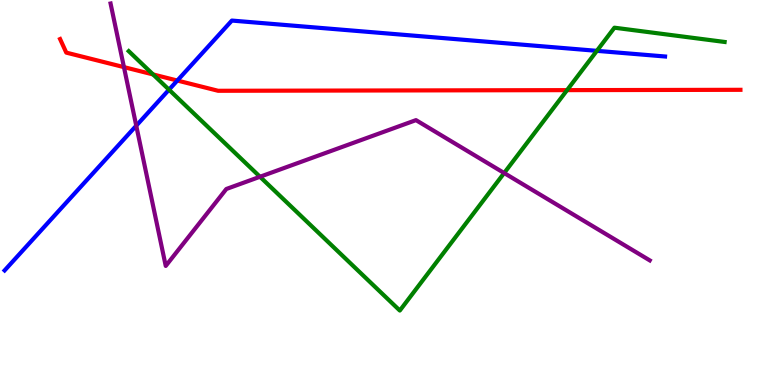[{'lines': ['blue', 'red'], 'intersections': [{'x': 2.29, 'y': 7.91}]}, {'lines': ['green', 'red'], 'intersections': [{'x': 1.97, 'y': 8.07}, {'x': 7.32, 'y': 7.66}]}, {'lines': ['purple', 'red'], 'intersections': [{'x': 1.6, 'y': 8.26}]}, {'lines': ['blue', 'green'], 'intersections': [{'x': 2.18, 'y': 7.67}, {'x': 7.7, 'y': 8.68}]}, {'lines': ['blue', 'purple'], 'intersections': [{'x': 1.76, 'y': 6.74}]}, {'lines': ['green', 'purple'], 'intersections': [{'x': 3.35, 'y': 5.41}, {'x': 6.51, 'y': 5.51}]}]